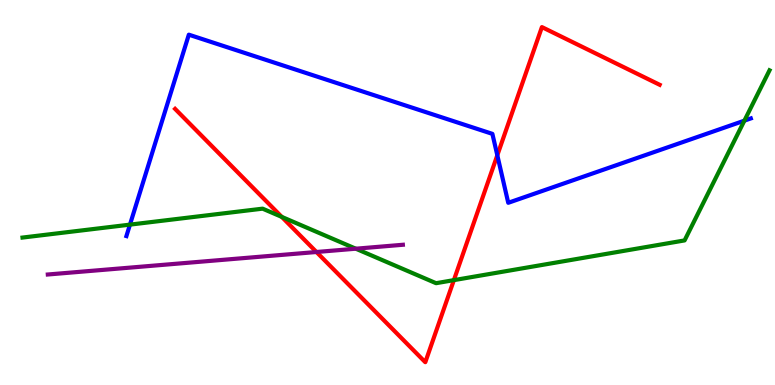[{'lines': ['blue', 'red'], 'intersections': [{'x': 6.42, 'y': 5.97}]}, {'lines': ['green', 'red'], 'intersections': [{'x': 3.64, 'y': 4.37}, {'x': 5.86, 'y': 2.72}]}, {'lines': ['purple', 'red'], 'intersections': [{'x': 4.08, 'y': 3.45}]}, {'lines': ['blue', 'green'], 'intersections': [{'x': 1.68, 'y': 4.17}, {'x': 9.6, 'y': 6.87}]}, {'lines': ['blue', 'purple'], 'intersections': []}, {'lines': ['green', 'purple'], 'intersections': [{'x': 4.59, 'y': 3.54}]}]